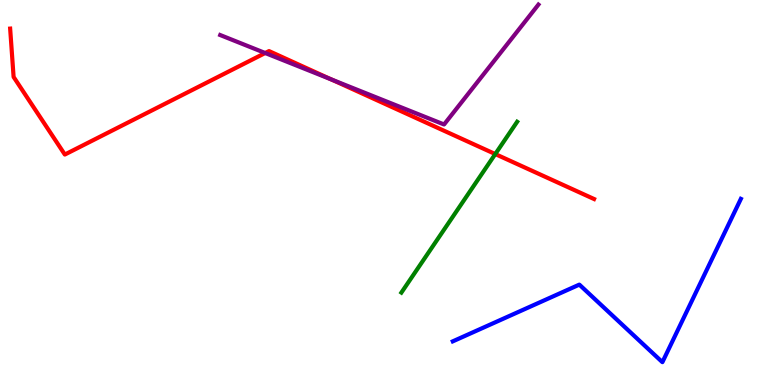[{'lines': ['blue', 'red'], 'intersections': []}, {'lines': ['green', 'red'], 'intersections': [{'x': 6.39, 'y': 6.0}]}, {'lines': ['purple', 'red'], 'intersections': [{'x': 3.42, 'y': 8.62}, {'x': 4.27, 'y': 7.94}]}, {'lines': ['blue', 'green'], 'intersections': []}, {'lines': ['blue', 'purple'], 'intersections': []}, {'lines': ['green', 'purple'], 'intersections': []}]